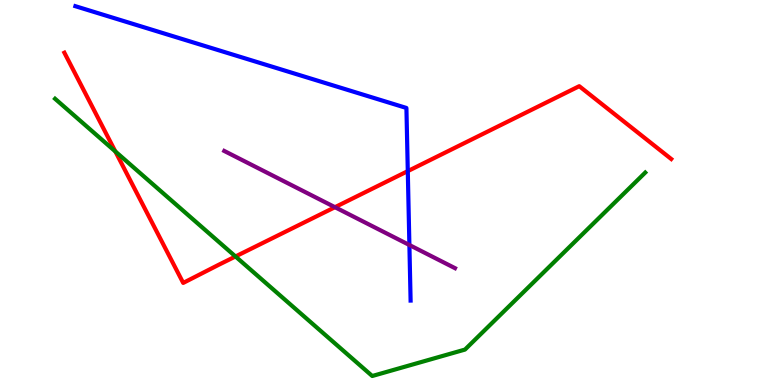[{'lines': ['blue', 'red'], 'intersections': [{'x': 5.26, 'y': 5.56}]}, {'lines': ['green', 'red'], 'intersections': [{'x': 1.49, 'y': 6.07}, {'x': 3.04, 'y': 3.34}]}, {'lines': ['purple', 'red'], 'intersections': [{'x': 4.32, 'y': 4.62}]}, {'lines': ['blue', 'green'], 'intersections': []}, {'lines': ['blue', 'purple'], 'intersections': [{'x': 5.28, 'y': 3.64}]}, {'lines': ['green', 'purple'], 'intersections': []}]